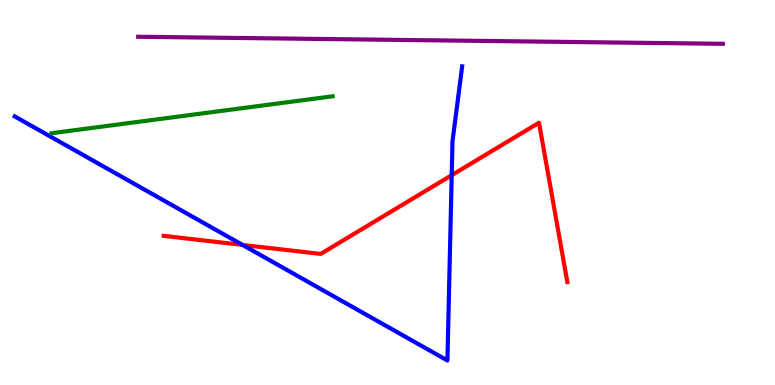[{'lines': ['blue', 'red'], 'intersections': [{'x': 3.13, 'y': 3.64}, {'x': 5.83, 'y': 5.45}]}, {'lines': ['green', 'red'], 'intersections': []}, {'lines': ['purple', 'red'], 'intersections': []}, {'lines': ['blue', 'green'], 'intersections': []}, {'lines': ['blue', 'purple'], 'intersections': []}, {'lines': ['green', 'purple'], 'intersections': []}]